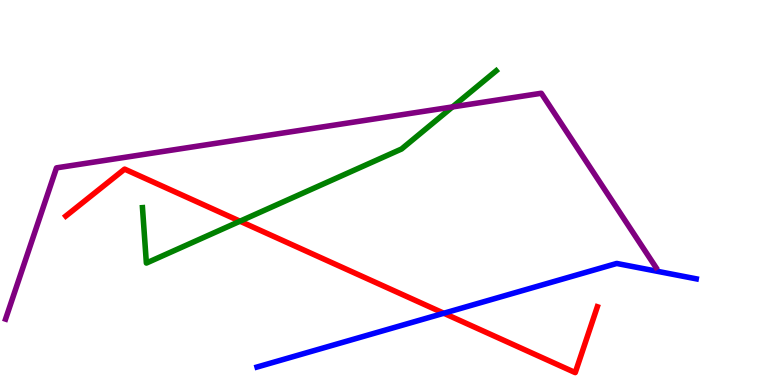[{'lines': ['blue', 'red'], 'intersections': [{'x': 5.73, 'y': 1.86}]}, {'lines': ['green', 'red'], 'intersections': [{'x': 3.1, 'y': 4.25}]}, {'lines': ['purple', 'red'], 'intersections': []}, {'lines': ['blue', 'green'], 'intersections': []}, {'lines': ['blue', 'purple'], 'intersections': []}, {'lines': ['green', 'purple'], 'intersections': [{'x': 5.84, 'y': 7.22}]}]